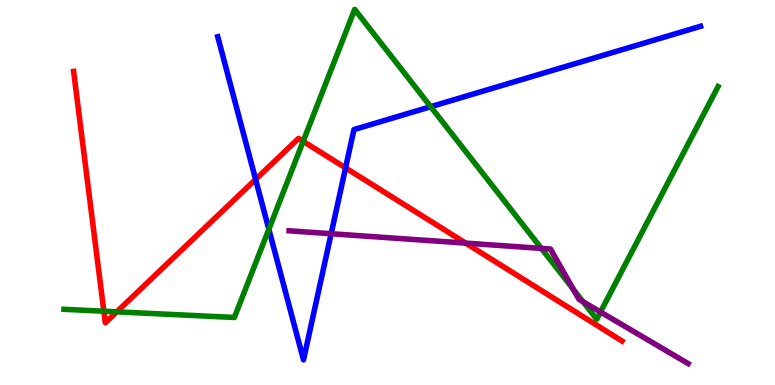[{'lines': ['blue', 'red'], 'intersections': [{'x': 3.3, 'y': 5.34}, {'x': 4.46, 'y': 5.64}]}, {'lines': ['green', 'red'], 'intersections': [{'x': 1.34, 'y': 1.92}, {'x': 1.51, 'y': 1.9}, {'x': 3.91, 'y': 6.33}]}, {'lines': ['purple', 'red'], 'intersections': [{'x': 6.01, 'y': 3.69}]}, {'lines': ['blue', 'green'], 'intersections': [{'x': 3.47, 'y': 4.05}, {'x': 5.56, 'y': 7.23}]}, {'lines': ['blue', 'purple'], 'intersections': [{'x': 4.27, 'y': 3.93}]}, {'lines': ['green', 'purple'], 'intersections': [{'x': 6.99, 'y': 3.55}, {'x': 7.4, 'y': 2.49}, {'x': 7.52, 'y': 2.16}, {'x': 7.75, 'y': 1.9}]}]